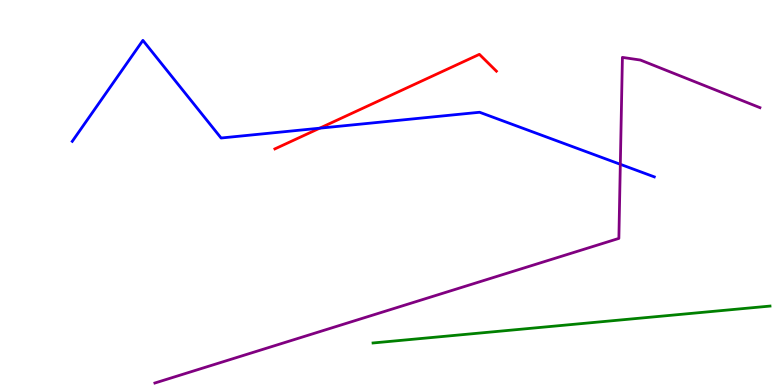[{'lines': ['blue', 'red'], 'intersections': [{'x': 4.12, 'y': 6.67}]}, {'lines': ['green', 'red'], 'intersections': []}, {'lines': ['purple', 'red'], 'intersections': []}, {'lines': ['blue', 'green'], 'intersections': []}, {'lines': ['blue', 'purple'], 'intersections': [{'x': 8.0, 'y': 5.73}]}, {'lines': ['green', 'purple'], 'intersections': []}]